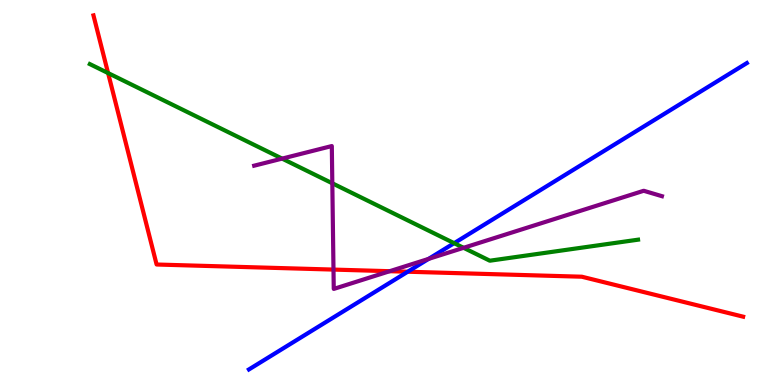[{'lines': ['blue', 'red'], 'intersections': [{'x': 5.26, 'y': 2.94}]}, {'lines': ['green', 'red'], 'intersections': [{'x': 1.39, 'y': 8.1}]}, {'lines': ['purple', 'red'], 'intersections': [{'x': 4.3, 'y': 3.0}, {'x': 5.03, 'y': 2.96}]}, {'lines': ['blue', 'green'], 'intersections': [{'x': 5.86, 'y': 3.68}]}, {'lines': ['blue', 'purple'], 'intersections': [{'x': 5.53, 'y': 3.28}]}, {'lines': ['green', 'purple'], 'intersections': [{'x': 3.64, 'y': 5.88}, {'x': 4.29, 'y': 5.24}, {'x': 5.98, 'y': 3.56}]}]